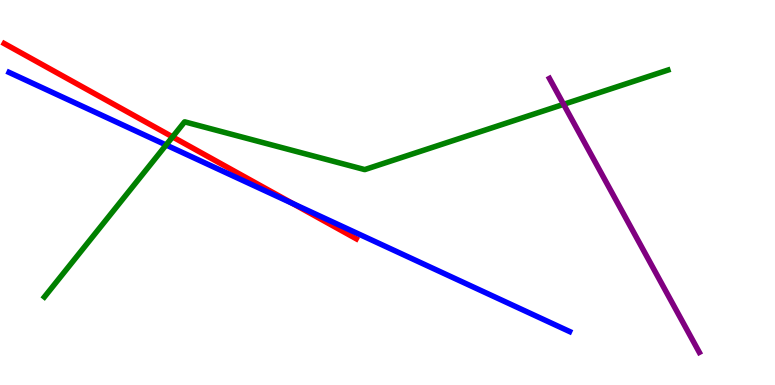[{'lines': ['blue', 'red'], 'intersections': [{'x': 3.78, 'y': 4.71}]}, {'lines': ['green', 'red'], 'intersections': [{'x': 2.23, 'y': 6.44}]}, {'lines': ['purple', 'red'], 'intersections': []}, {'lines': ['blue', 'green'], 'intersections': [{'x': 2.14, 'y': 6.23}]}, {'lines': ['blue', 'purple'], 'intersections': []}, {'lines': ['green', 'purple'], 'intersections': [{'x': 7.27, 'y': 7.29}]}]